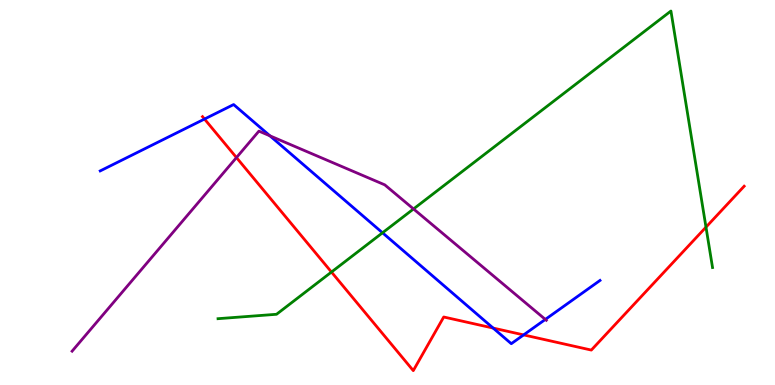[{'lines': ['blue', 'red'], 'intersections': [{'x': 2.64, 'y': 6.91}, {'x': 6.36, 'y': 1.48}, {'x': 6.76, 'y': 1.3}]}, {'lines': ['green', 'red'], 'intersections': [{'x': 4.28, 'y': 2.93}, {'x': 9.11, 'y': 4.1}]}, {'lines': ['purple', 'red'], 'intersections': [{'x': 3.05, 'y': 5.91}]}, {'lines': ['blue', 'green'], 'intersections': [{'x': 4.94, 'y': 3.95}]}, {'lines': ['blue', 'purple'], 'intersections': [{'x': 3.48, 'y': 6.47}, {'x': 7.04, 'y': 1.7}]}, {'lines': ['green', 'purple'], 'intersections': [{'x': 5.34, 'y': 4.57}]}]